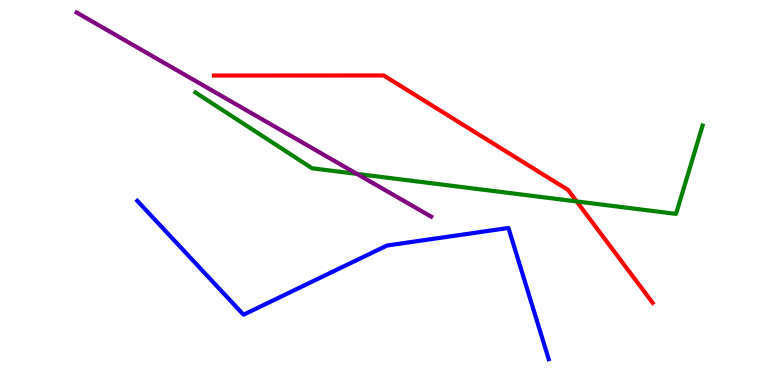[{'lines': ['blue', 'red'], 'intersections': []}, {'lines': ['green', 'red'], 'intersections': [{'x': 7.44, 'y': 4.77}]}, {'lines': ['purple', 'red'], 'intersections': []}, {'lines': ['blue', 'green'], 'intersections': []}, {'lines': ['blue', 'purple'], 'intersections': []}, {'lines': ['green', 'purple'], 'intersections': [{'x': 4.61, 'y': 5.48}]}]